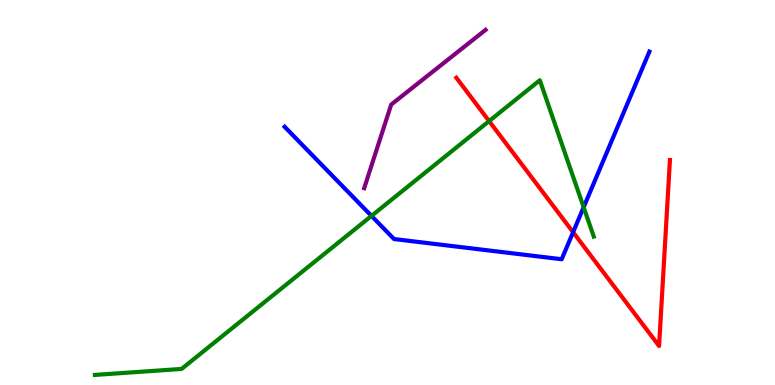[{'lines': ['blue', 'red'], 'intersections': [{'x': 7.39, 'y': 3.97}]}, {'lines': ['green', 'red'], 'intersections': [{'x': 6.31, 'y': 6.85}]}, {'lines': ['purple', 'red'], 'intersections': []}, {'lines': ['blue', 'green'], 'intersections': [{'x': 4.79, 'y': 4.39}, {'x': 7.53, 'y': 4.62}]}, {'lines': ['blue', 'purple'], 'intersections': []}, {'lines': ['green', 'purple'], 'intersections': []}]